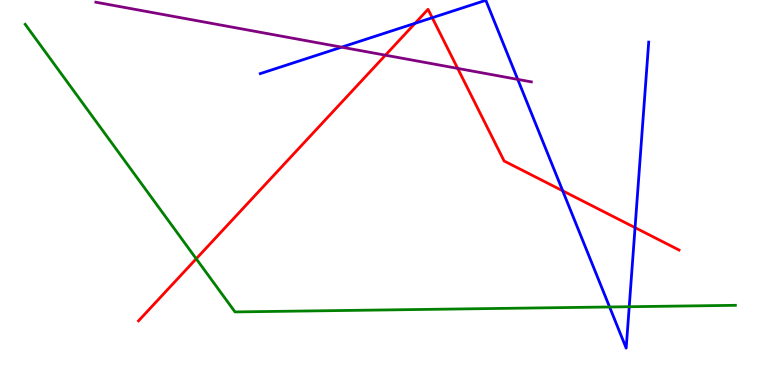[{'lines': ['blue', 'red'], 'intersections': [{'x': 5.36, 'y': 9.39}, {'x': 5.58, 'y': 9.54}, {'x': 7.26, 'y': 5.04}, {'x': 8.19, 'y': 4.09}]}, {'lines': ['green', 'red'], 'intersections': [{'x': 2.53, 'y': 3.28}]}, {'lines': ['purple', 'red'], 'intersections': [{'x': 4.97, 'y': 8.57}, {'x': 5.91, 'y': 8.22}]}, {'lines': ['blue', 'green'], 'intersections': [{'x': 7.87, 'y': 2.03}, {'x': 8.12, 'y': 2.03}]}, {'lines': ['blue', 'purple'], 'intersections': [{'x': 4.41, 'y': 8.77}, {'x': 6.68, 'y': 7.94}]}, {'lines': ['green', 'purple'], 'intersections': []}]